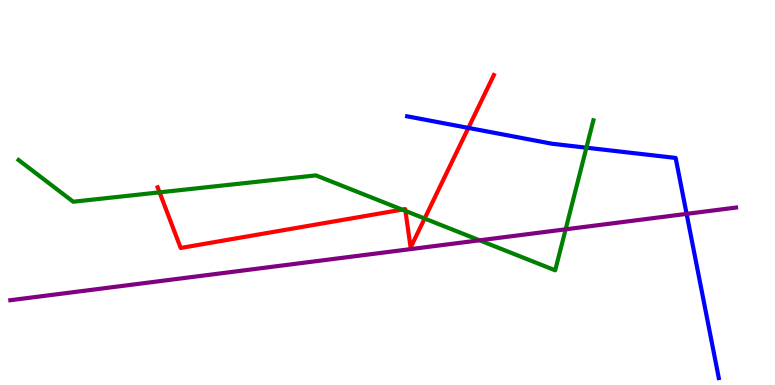[{'lines': ['blue', 'red'], 'intersections': [{'x': 6.04, 'y': 6.68}]}, {'lines': ['green', 'red'], 'intersections': [{'x': 2.06, 'y': 5.0}, {'x': 5.19, 'y': 4.56}, {'x': 5.23, 'y': 4.52}, {'x': 5.48, 'y': 4.32}]}, {'lines': ['purple', 'red'], 'intersections': []}, {'lines': ['blue', 'green'], 'intersections': [{'x': 7.57, 'y': 6.16}]}, {'lines': ['blue', 'purple'], 'intersections': [{'x': 8.86, 'y': 4.44}]}, {'lines': ['green', 'purple'], 'intersections': [{'x': 6.19, 'y': 3.76}, {'x': 7.3, 'y': 4.04}]}]